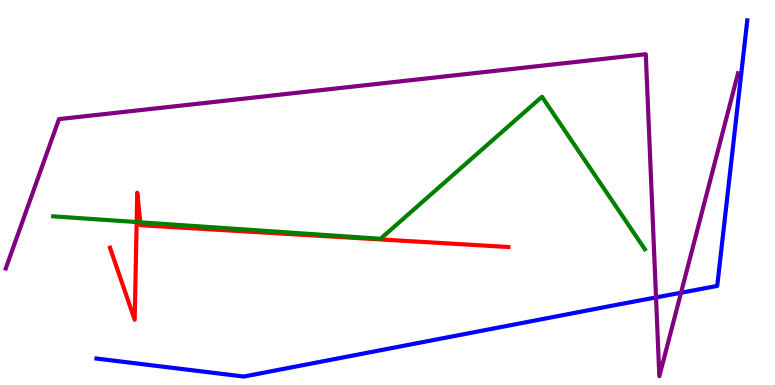[{'lines': ['blue', 'red'], 'intersections': []}, {'lines': ['green', 'red'], 'intersections': [{'x': 1.76, 'y': 4.23}, {'x': 1.81, 'y': 4.23}]}, {'lines': ['purple', 'red'], 'intersections': []}, {'lines': ['blue', 'green'], 'intersections': []}, {'lines': ['blue', 'purple'], 'intersections': [{'x': 8.46, 'y': 2.27}, {'x': 8.79, 'y': 2.4}]}, {'lines': ['green', 'purple'], 'intersections': []}]